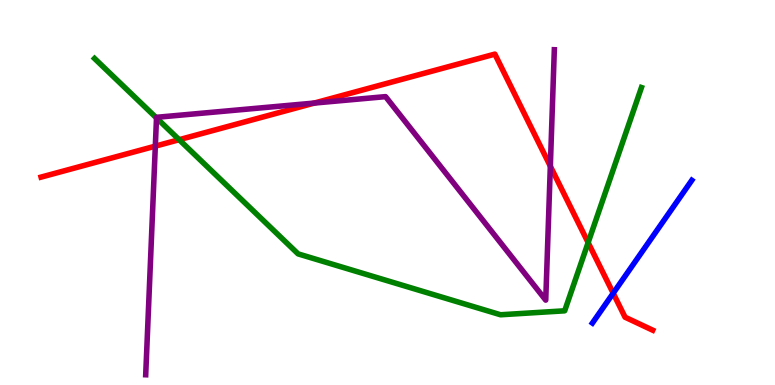[{'lines': ['blue', 'red'], 'intersections': [{'x': 7.91, 'y': 2.38}]}, {'lines': ['green', 'red'], 'intersections': [{'x': 2.31, 'y': 6.37}, {'x': 7.59, 'y': 3.7}]}, {'lines': ['purple', 'red'], 'intersections': [{'x': 2.0, 'y': 6.2}, {'x': 4.05, 'y': 7.32}, {'x': 7.1, 'y': 5.68}]}, {'lines': ['blue', 'green'], 'intersections': []}, {'lines': ['blue', 'purple'], 'intersections': []}, {'lines': ['green', 'purple'], 'intersections': [{'x': 2.02, 'y': 6.94}]}]